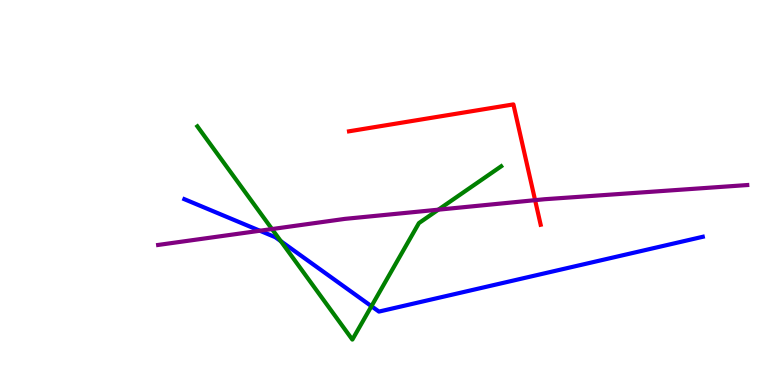[{'lines': ['blue', 'red'], 'intersections': []}, {'lines': ['green', 'red'], 'intersections': []}, {'lines': ['purple', 'red'], 'intersections': [{'x': 6.9, 'y': 4.8}]}, {'lines': ['blue', 'green'], 'intersections': [{'x': 3.62, 'y': 3.74}, {'x': 4.79, 'y': 2.05}]}, {'lines': ['blue', 'purple'], 'intersections': [{'x': 3.35, 'y': 4.01}]}, {'lines': ['green', 'purple'], 'intersections': [{'x': 3.51, 'y': 4.05}, {'x': 5.66, 'y': 4.55}]}]